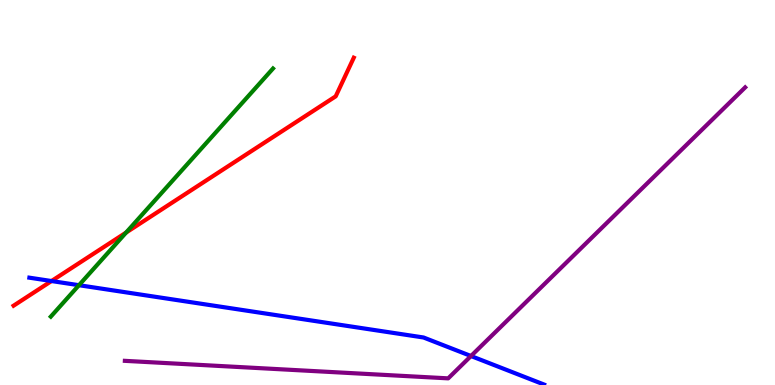[{'lines': ['blue', 'red'], 'intersections': [{'x': 0.664, 'y': 2.7}]}, {'lines': ['green', 'red'], 'intersections': [{'x': 1.63, 'y': 3.96}]}, {'lines': ['purple', 'red'], 'intersections': []}, {'lines': ['blue', 'green'], 'intersections': [{'x': 1.02, 'y': 2.59}]}, {'lines': ['blue', 'purple'], 'intersections': [{'x': 6.08, 'y': 0.753}]}, {'lines': ['green', 'purple'], 'intersections': []}]